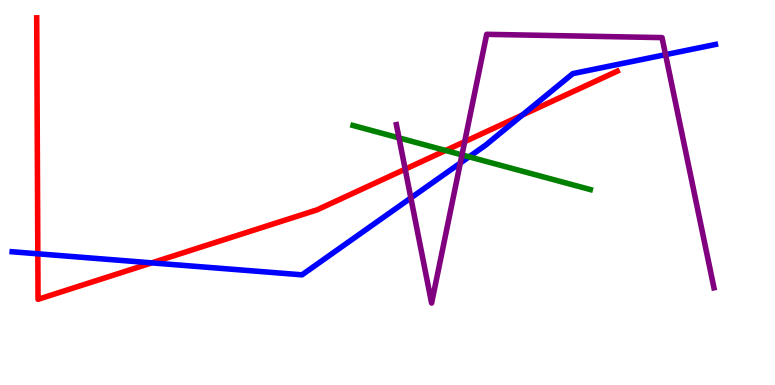[{'lines': ['blue', 'red'], 'intersections': [{'x': 0.488, 'y': 3.41}, {'x': 1.96, 'y': 3.17}, {'x': 6.74, 'y': 7.01}]}, {'lines': ['green', 'red'], 'intersections': [{'x': 5.75, 'y': 6.09}]}, {'lines': ['purple', 'red'], 'intersections': [{'x': 5.23, 'y': 5.61}, {'x': 6.0, 'y': 6.32}]}, {'lines': ['blue', 'green'], 'intersections': [{'x': 6.05, 'y': 5.93}]}, {'lines': ['blue', 'purple'], 'intersections': [{'x': 5.3, 'y': 4.86}, {'x': 5.94, 'y': 5.77}, {'x': 8.59, 'y': 8.58}]}, {'lines': ['green', 'purple'], 'intersections': [{'x': 5.15, 'y': 6.42}, {'x': 5.96, 'y': 5.98}]}]